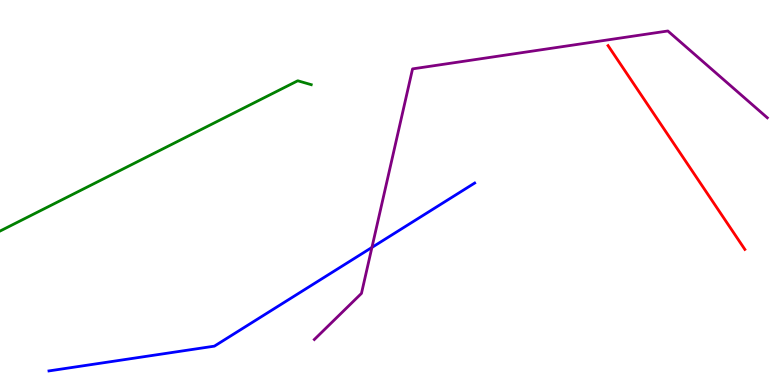[{'lines': ['blue', 'red'], 'intersections': []}, {'lines': ['green', 'red'], 'intersections': []}, {'lines': ['purple', 'red'], 'intersections': []}, {'lines': ['blue', 'green'], 'intersections': []}, {'lines': ['blue', 'purple'], 'intersections': [{'x': 4.8, 'y': 3.57}]}, {'lines': ['green', 'purple'], 'intersections': []}]